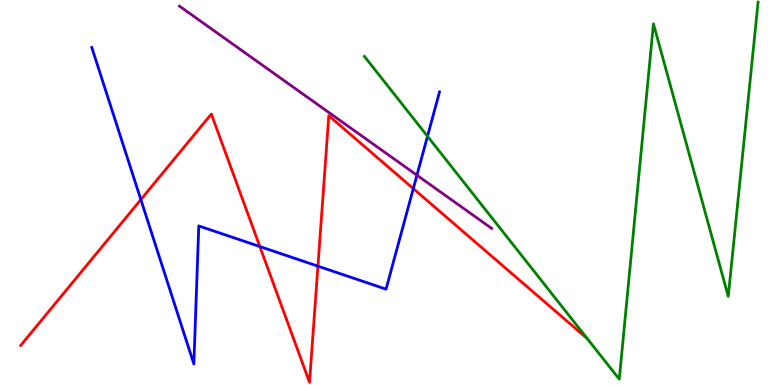[{'lines': ['blue', 'red'], 'intersections': [{'x': 1.82, 'y': 4.82}, {'x': 3.35, 'y': 3.6}, {'x': 4.1, 'y': 3.09}, {'x': 5.33, 'y': 5.1}]}, {'lines': ['green', 'red'], 'intersections': []}, {'lines': ['purple', 'red'], 'intersections': []}, {'lines': ['blue', 'green'], 'intersections': [{'x': 5.52, 'y': 6.46}]}, {'lines': ['blue', 'purple'], 'intersections': [{'x': 5.38, 'y': 5.45}]}, {'lines': ['green', 'purple'], 'intersections': []}]